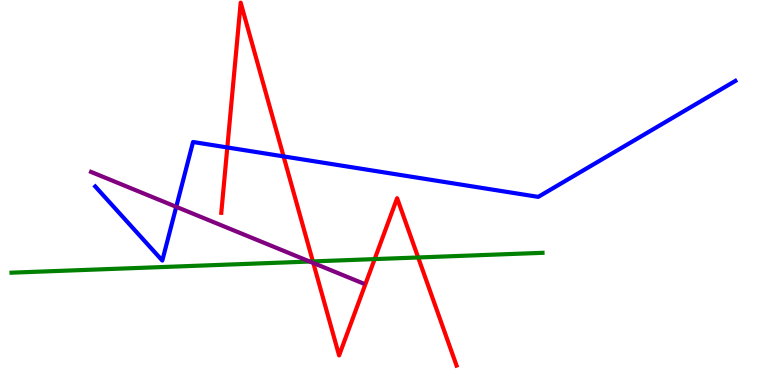[{'lines': ['blue', 'red'], 'intersections': [{'x': 2.93, 'y': 6.17}, {'x': 3.66, 'y': 5.94}]}, {'lines': ['green', 'red'], 'intersections': [{'x': 4.04, 'y': 3.21}, {'x': 4.83, 'y': 3.27}, {'x': 5.4, 'y': 3.31}]}, {'lines': ['purple', 'red'], 'intersections': [{'x': 4.04, 'y': 3.17}]}, {'lines': ['blue', 'green'], 'intersections': []}, {'lines': ['blue', 'purple'], 'intersections': [{'x': 2.27, 'y': 4.63}]}, {'lines': ['green', 'purple'], 'intersections': [{'x': 4.0, 'y': 3.21}]}]